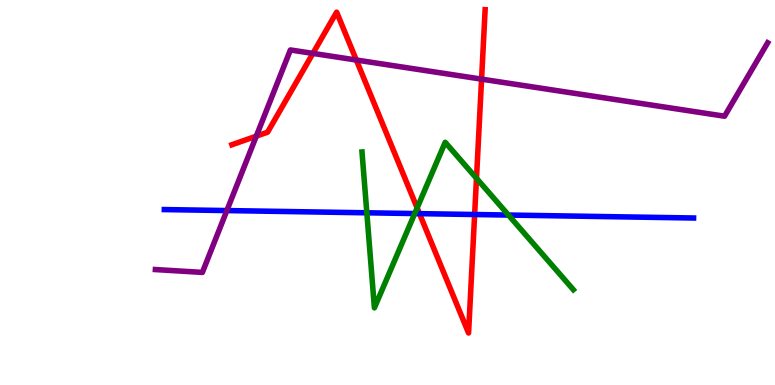[{'lines': ['blue', 'red'], 'intersections': [{'x': 5.41, 'y': 4.45}, {'x': 6.12, 'y': 4.43}]}, {'lines': ['green', 'red'], 'intersections': [{'x': 5.38, 'y': 4.6}, {'x': 6.15, 'y': 5.37}]}, {'lines': ['purple', 'red'], 'intersections': [{'x': 3.31, 'y': 6.46}, {'x': 4.04, 'y': 8.61}, {'x': 4.6, 'y': 8.44}, {'x': 6.21, 'y': 7.94}]}, {'lines': ['blue', 'green'], 'intersections': [{'x': 4.73, 'y': 4.47}, {'x': 5.35, 'y': 4.45}, {'x': 6.56, 'y': 4.41}]}, {'lines': ['blue', 'purple'], 'intersections': [{'x': 2.93, 'y': 4.53}]}, {'lines': ['green', 'purple'], 'intersections': []}]